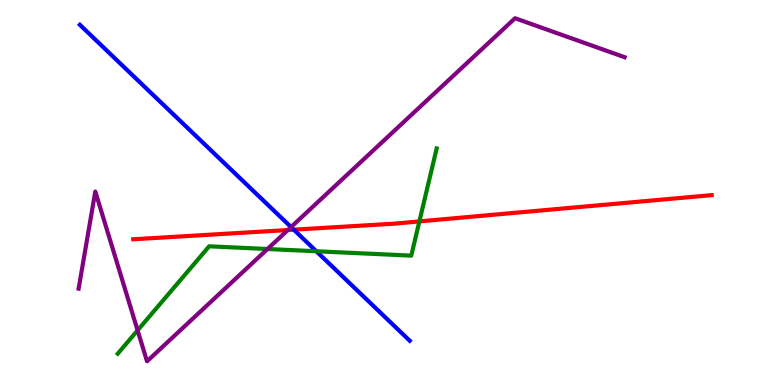[{'lines': ['blue', 'red'], 'intersections': [{'x': 3.79, 'y': 4.03}]}, {'lines': ['green', 'red'], 'intersections': [{'x': 5.41, 'y': 4.25}]}, {'lines': ['purple', 'red'], 'intersections': [{'x': 3.71, 'y': 4.03}]}, {'lines': ['blue', 'green'], 'intersections': [{'x': 4.08, 'y': 3.47}]}, {'lines': ['blue', 'purple'], 'intersections': [{'x': 3.76, 'y': 4.1}]}, {'lines': ['green', 'purple'], 'intersections': [{'x': 1.78, 'y': 1.42}, {'x': 3.45, 'y': 3.53}]}]